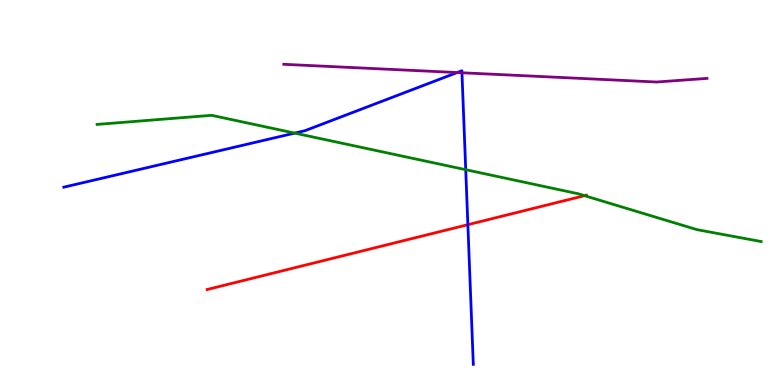[{'lines': ['blue', 'red'], 'intersections': [{'x': 6.04, 'y': 4.16}]}, {'lines': ['green', 'red'], 'intersections': [{'x': 7.54, 'y': 4.92}]}, {'lines': ['purple', 'red'], 'intersections': []}, {'lines': ['blue', 'green'], 'intersections': [{'x': 3.8, 'y': 6.54}, {'x': 6.01, 'y': 5.59}]}, {'lines': ['blue', 'purple'], 'intersections': [{'x': 5.9, 'y': 8.12}, {'x': 5.96, 'y': 8.11}]}, {'lines': ['green', 'purple'], 'intersections': []}]